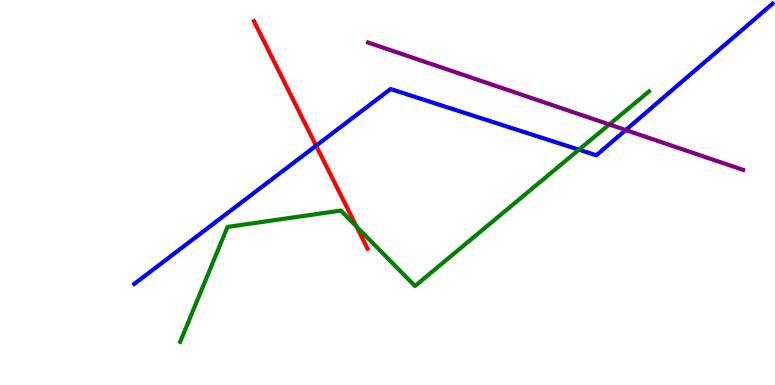[{'lines': ['blue', 'red'], 'intersections': [{'x': 4.08, 'y': 6.22}]}, {'lines': ['green', 'red'], 'intersections': [{'x': 4.6, 'y': 4.12}]}, {'lines': ['purple', 'red'], 'intersections': []}, {'lines': ['blue', 'green'], 'intersections': [{'x': 7.47, 'y': 6.11}]}, {'lines': ['blue', 'purple'], 'intersections': [{'x': 8.07, 'y': 6.62}]}, {'lines': ['green', 'purple'], 'intersections': [{'x': 7.86, 'y': 6.77}]}]